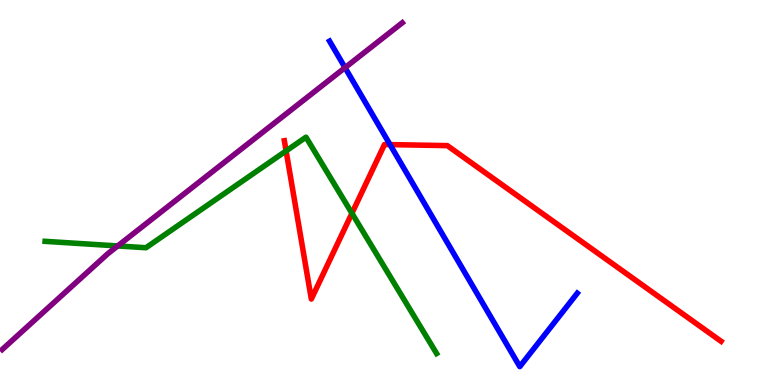[{'lines': ['blue', 'red'], 'intersections': [{'x': 5.03, 'y': 6.24}]}, {'lines': ['green', 'red'], 'intersections': [{'x': 3.69, 'y': 6.08}, {'x': 4.54, 'y': 4.46}]}, {'lines': ['purple', 'red'], 'intersections': []}, {'lines': ['blue', 'green'], 'intersections': []}, {'lines': ['blue', 'purple'], 'intersections': [{'x': 4.45, 'y': 8.24}]}, {'lines': ['green', 'purple'], 'intersections': [{'x': 1.52, 'y': 3.61}]}]